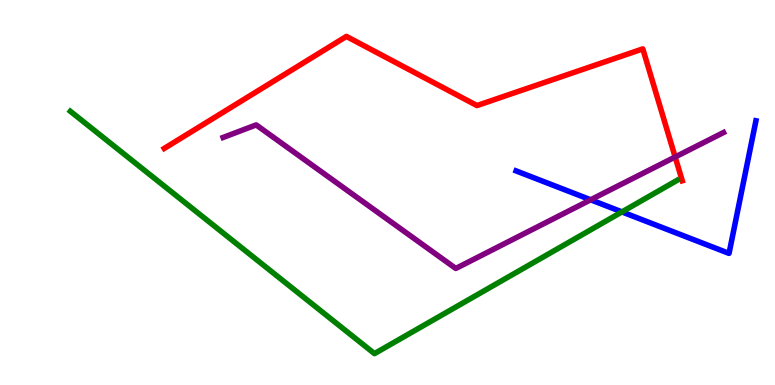[{'lines': ['blue', 'red'], 'intersections': []}, {'lines': ['green', 'red'], 'intersections': []}, {'lines': ['purple', 'red'], 'intersections': [{'x': 8.71, 'y': 5.92}]}, {'lines': ['blue', 'green'], 'intersections': [{'x': 8.03, 'y': 4.5}]}, {'lines': ['blue', 'purple'], 'intersections': [{'x': 7.62, 'y': 4.81}]}, {'lines': ['green', 'purple'], 'intersections': []}]